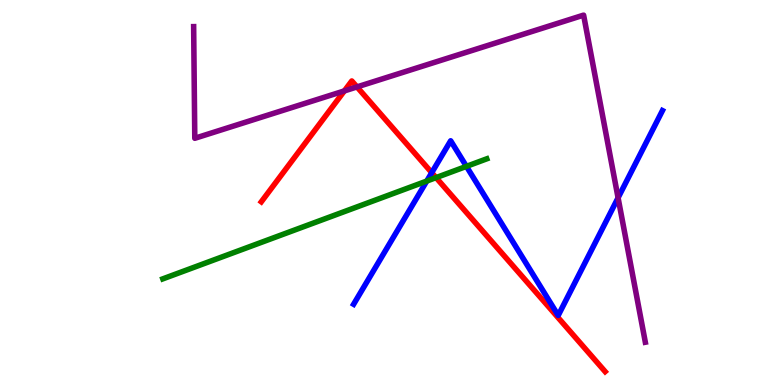[{'lines': ['blue', 'red'], 'intersections': [{'x': 5.57, 'y': 5.52}]}, {'lines': ['green', 'red'], 'intersections': [{'x': 5.63, 'y': 5.39}]}, {'lines': ['purple', 'red'], 'intersections': [{'x': 4.44, 'y': 7.64}, {'x': 4.61, 'y': 7.74}]}, {'lines': ['blue', 'green'], 'intersections': [{'x': 5.51, 'y': 5.3}, {'x': 6.02, 'y': 5.68}]}, {'lines': ['blue', 'purple'], 'intersections': [{'x': 7.98, 'y': 4.86}]}, {'lines': ['green', 'purple'], 'intersections': []}]